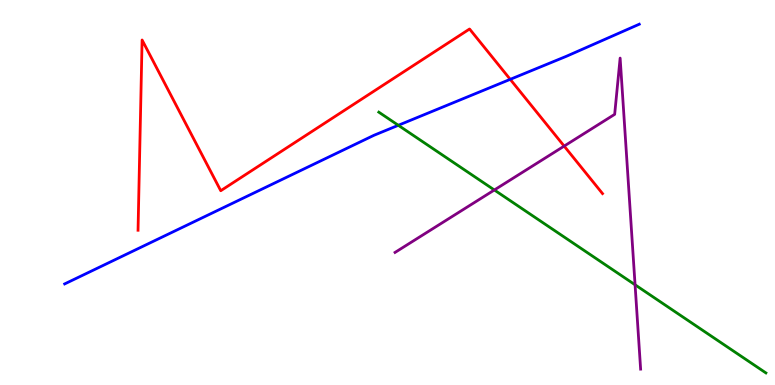[{'lines': ['blue', 'red'], 'intersections': [{'x': 6.58, 'y': 7.94}]}, {'lines': ['green', 'red'], 'intersections': []}, {'lines': ['purple', 'red'], 'intersections': [{'x': 7.28, 'y': 6.21}]}, {'lines': ['blue', 'green'], 'intersections': [{'x': 5.14, 'y': 6.75}]}, {'lines': ['blue', 'purple'], 'intersections': []}, {'lines': ['green', 'purple'], 'intersections': [{'x': 6.38, 'y': 5.07}, {'x': 8.19, 'y': 2.6}]}]